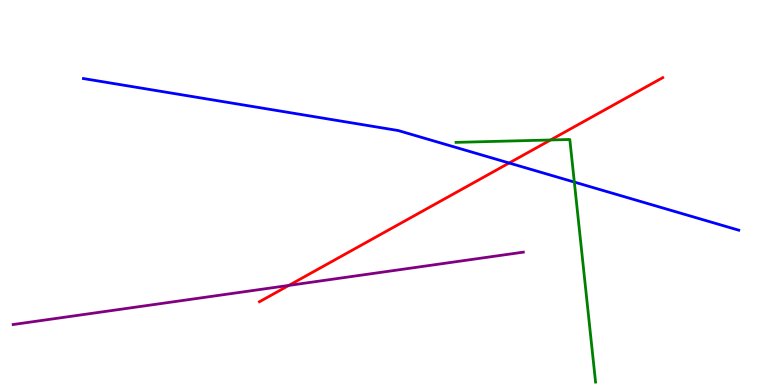[{'lines': ['blue', 'red'], 'intersections': [{'x': 6.57, 'y': 5.77}]}, {'lines': ['green', 'red'], 'intersections': [{'x': 7.1, 'y': 6.36}]}, {'lines': ['purple', 'red'], 'intersections': [{'x': 3.73, 'y': 2.59}]}, {'lines': ['blue', 'green'], 'intersections': [{'x': 7.41, 'y': 5.27}]}, {'lines': ['blue', 'purple'], 'intersections': []}, {'lines': ['green', 'purple'], 'intersections': []}]